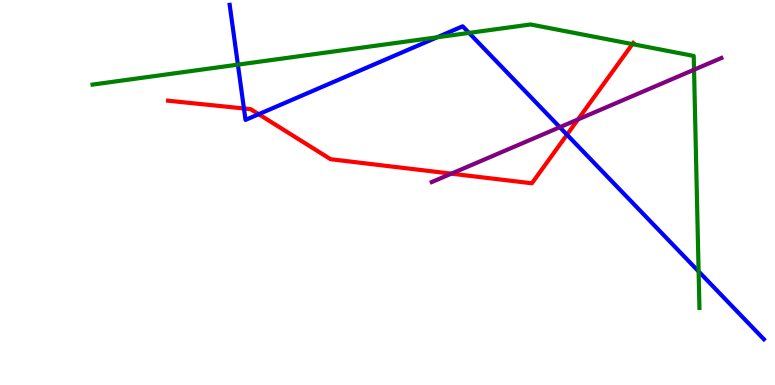[{'lines': ['blue', 'red'], 'intersections': [{'x': 3.15, 'y': 7.18}, {'x': 3.34, 'y': 7.03}, {'x': 7.32, 'y': 6.5}]}, {'lines': ['green', 'red'], 'intersections': [{'x': 8.16, 'y': 8.85}]}, {'lines': ['purple', 'red'], 'intersections': [{'x': 5.82, 'y': 5.49}, {'x': 7.46, 'y': 6.9}]}, {'lines': ['blue', 'green'], 'intersections': [{'x': 3.07, 'y': 8.32}, {'x': 5.64, 'y': 9.03}, {'x': 6.05, 'y': 9.15}, {'x': 9.01, 'y': 2.95}]}, {'lines': ['blue', 'purple'], 'intersections': [{'x': 7.22, 'y': 6.7}]}, {'lines': ['green', 'purple'], 'intersections': [{'x': 8.96, 'y': 8.19}]}]